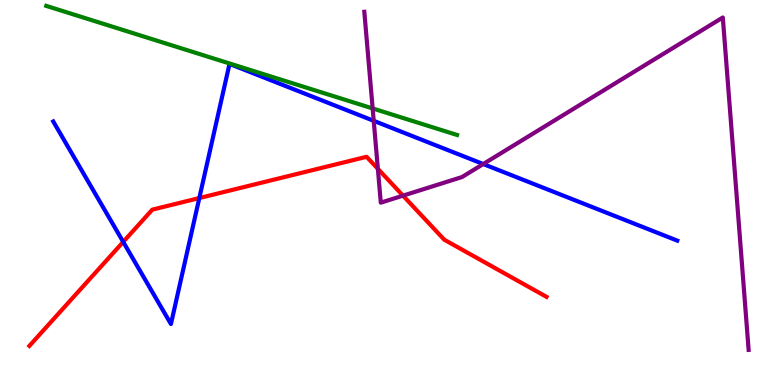[{'lines': ['blue', 'red'], 'intersections': [{'x': 1.59, 'y': 3.72}, {'x': 2.57, 'y': 4.86}]}, {'lines': ['green', 'red'], 'intersections': []}, {'lines': ['purple', 'red'], 'intersections': [{'x': 4.88, 'y': 5.62}, {'x': 5.2, 'y': 4.92}]}, {'lines': ['blue', 'green'], 'intersections': []}, {'lines': ['blue', 'purple'], 'intersections': [{'x': 4.82, 'y': 6.86}, {'x': 6.24, 'y': 5.74}]}, {'lines': ['green', 'purple'], 'intersections': [{'x': 4.81, 'y': 7.18}]}]